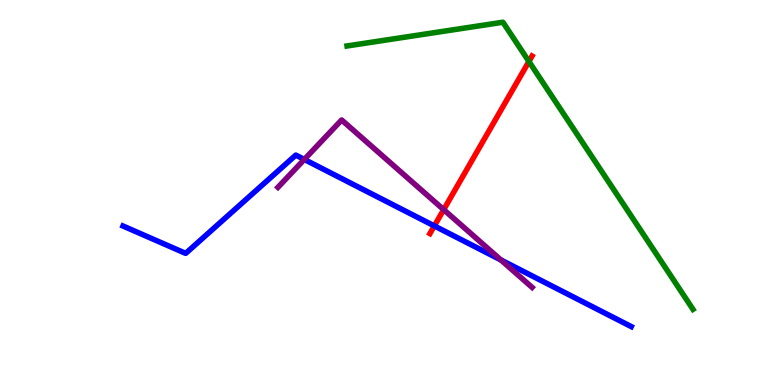[{'lines': ['blue', 'red'], 'intersections': [{'x': 5.6, 'y': 4.13}]}, {'lines': ['green', 'red'], 'intersections': [{'x': 6.82, 'y': 8.4}]}, {'lines': ['purple', 'red'], 'intersections': [{'x': 5.72, 'y': 4.55}]}, {'lines': ['blue', 'green'], 'intersections': []}, {'lines': ['blue', 'purple'], 'intersections': [{'x': 3.93, 'y': 5.86}, {'x': 6.46, 'y': 3.25}]}, {'lines': ['green', 'purple'], 'intersections': []}]